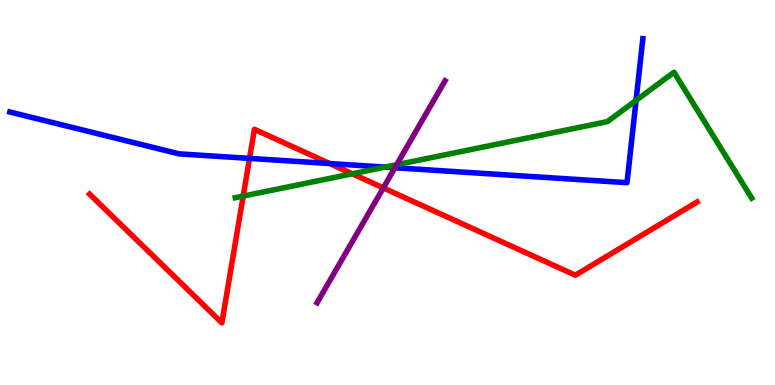[{'lines': ['blue', 'red'], 'intersections': [{'x': 3.22, 'y': 5.89}, {'x': 4.25, 'y': 5.75}]}, {'lines': ['green', 'red'], 'intersections': [{'x': 3.14, 'y': 4.91}, {'x': 4.55, 'y': 5.49}]}, {'lines': ['purple', 'red'], 'intersections': [{'x': 4.95, 'y': 5.12}]}, {'lines': ['blue', 'green'], 'intersections': [{'x': 4.97, 'y': 5.66}, {'x': 8.21, 'y': 7.39}]}, {'lines': ['blue', 'purple'], 'intersections': [{'x': 5.1, 'y': 5.64}]}, {'lines': ['green', 'purple'], 'intersections': [{'x': 5.12, 'y': 5.72}]}]